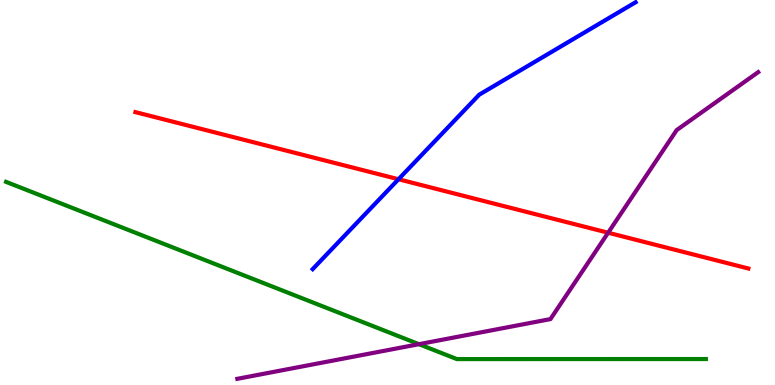[{'lines': ['blue', 'red'], 'intersections': [{'x': 5.14, 'y': 5.34}]}, {'lines': ['green', 'red'], 'intersections': []}, {'lines': ['purple', 'red'], 'intersections': [{'x': 7.85, 'y': 3.96}]}, {'lines': ['blue', 'green'], 'intersections': []}, {'lines': ['blue', 'purple'], 'intersections': []}, {'lines': ['green', 'purple'], 'intersections': [{'x': 5.41, 'y': 1.06}]}]